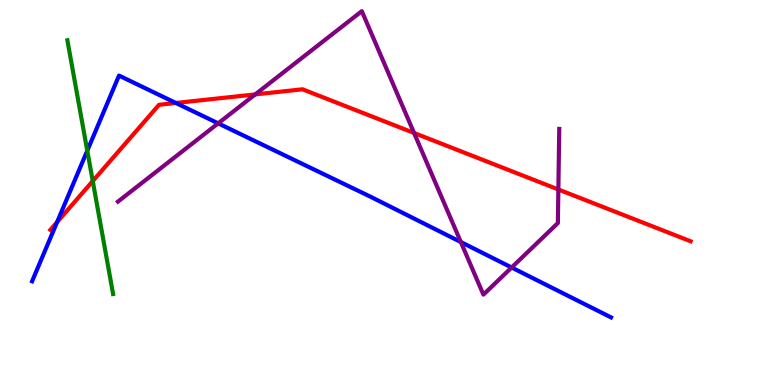[{'lines': ['blue', 'red'], 'intersections': [{'x': 0.737, 'y': 4.23}, {'x': 2.27, 'y': 7.33}]}, {'lines': ['green', 'red'], 'intersections': [{'x': 1.2, 'y': 5.3}]}, {'lines': ['purple', 'red'], 'intersections': [{'x': 3.29, 'y': 7.55}, {'x': 5.34, 'y': 6.55}, {'x': 7.2, 'y': 5.08}]}, {'lines': ['blue', 'green'], 'intersections': [{'x': 1.13, 'y': 6.09}]}, {'lines': ['blue', 'purple'], 'intersections': [{'x': 2.82, 'y': 6.8}, {'x': 5.95, 'y': 3.71}, {'x': 6.6, 'y': 3.05}]}, {'lines': ['green', 'purple'], 'intersections': []}]